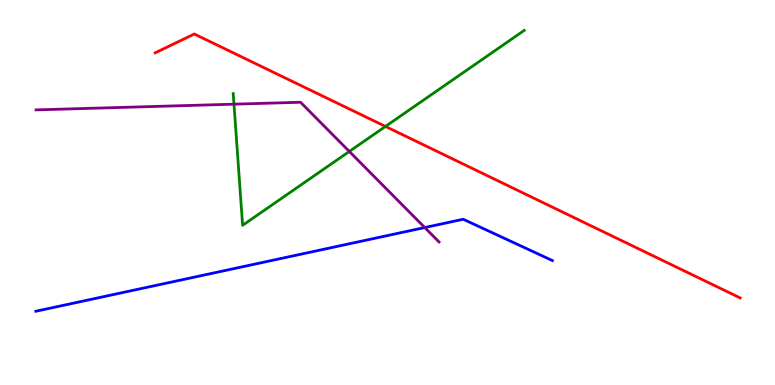[{'lines': ['blue', 'red'], 'intersections': []}, {'lines': ['green', 'red'], 'intersections': [{'x': 4.97, 'y': 6.72}]}, {'lines': ['purple', 'red'], 'intersections': []}, {'lines': ['blue', 'green'], 'intersections': []}, {'lines': ['blue', 'purple'], 'intersections': [{'x': 5.48, 'y': 4.09}]}, {'lines': ['green', 'purple'], 'intersections': [{'x': 3.02, 'y': 7.29}, {'x': 4.51, 'y': 6.07}]}]